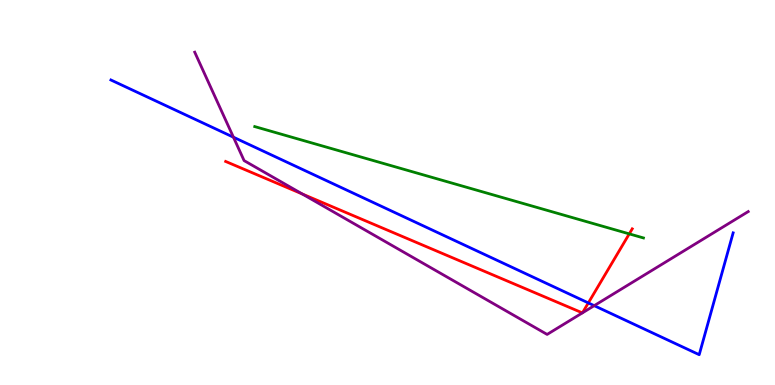[{'lines': ['blue', 'red'], 'intersections': [{'x': 7.59, 'y': 2.13}]}, {'lines': ['green', 'red'], 'intersections': [{'x': 8.12, 'y': 3.93}]}, {'lines': ['purple', 'red'], 'intersections': [{'x': 3.9, 'y': 4.96}, {'x': 7.51, 'y': 1.87}, {'x': 7.52, 'y': 1.87}]}, {'lines': ['blue', 'green'], 'intersections': []}, {'lines': ['blue', 'purple'], 'intersections': [{'x': 3.01, 'y': 6.44}, {'x': 7.67, 'y': 2.06}]}, {'lines': ['green', 'purple'], 'intersections': []}]